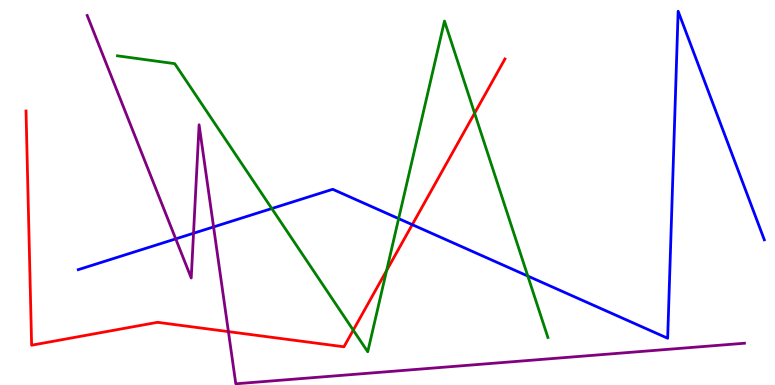[{'lines': ['blue', 'red'], 'intersections': [{'x': 5.32, 'y': 4.16}]}, {'lines': ['green', 'red'], 'intersections': [{'x': 4.56, 'y': 1.42}, {'x': 4.99, 'y': 2.97}, {'x': 6.12, 'y': 7.06}]}, {'lines': ['purple', 'red'], 'intersections': [{'x': 2.95, 'y': 1.39}]}, {'lines': ['blue', 'green'], 'intersections': [{'x': 3.51, 'y': 4.58}, {'x': 5.14, 'y': 4.32}, {'x': 6.81, 'y': 2.83}]}, {'lines': ['blue', 'purple'], 'intersections': [{'x': 2.27, 'y': 3.8}, {'x': 2.5, 'y': 3.94}, {'x': 2.76, 'y': 4.11}]}, {'lines': ['green', 'purple'], 'intersections': []}]